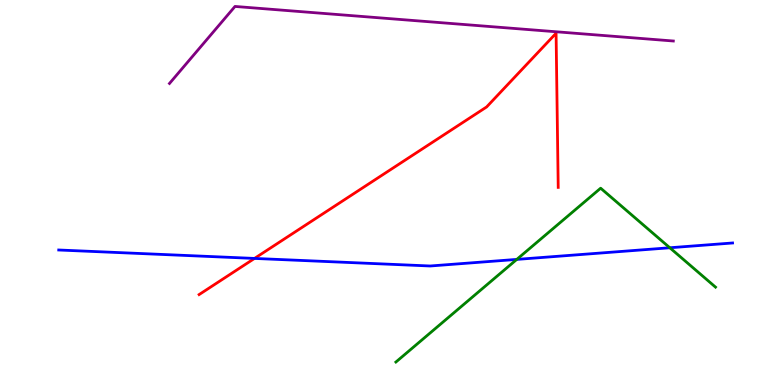[{'lines': ['blue', 'red'], 'intersections': [{'x': 3.28, 'y': 3.29}]}, {'lines': ['green', 'red'], 'intersections': []}, {'lines': ['purple', 'red'], 'intersections': []}, {'lines': ['blue', 'green'], 'intersections': [{'x': 6.67, 'y': 3.26}, {'x': 8.64, 'y': 3.56}]}, {'lines': ['blue', 'purple'], 'intersections': []}, {'lines': ['green', 'purple'], 'intersections': []}]